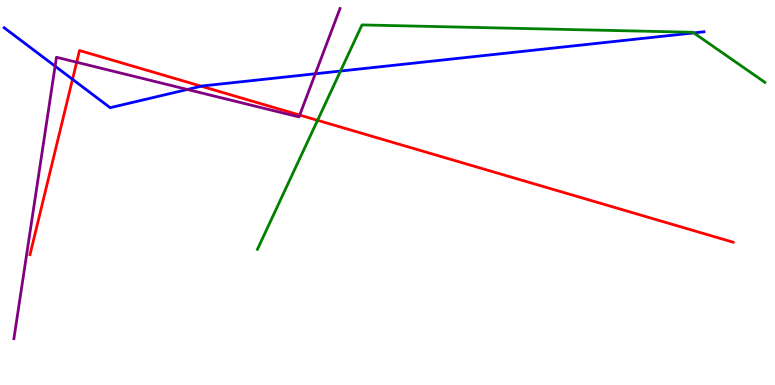[{'lines': ['blue', 'red'], 'intersections': [{'x': 0.936, 'y': 7.94}, {'x': 2.6, 'y': 7.76}]}, {'lines': ['green', 'red'], 'intersections': [{'x': 4.1, 'y': 6.87}]}, {'lines': ['purple', 'red'], 'intersections': [{'x': 0.989, 'y': 8.38}, {'x': 3.87, 'y': 7.01}]}, {'lines': ['blue', 'green'], 'intersections': [{'x': 4.39, 'y': 8.15}, {'x': 8.95, 'y': 9.15}]}, {'lines': ['blue', 'purple'], 'intersections': [{'x': 0.711, 'y': 8.28}, {'x': 2.42, 'y': 7.68}, {'x': 4.07, 'y': 8.08}]}, {'lines': ['green', 'purple'], 'intersections': []}]